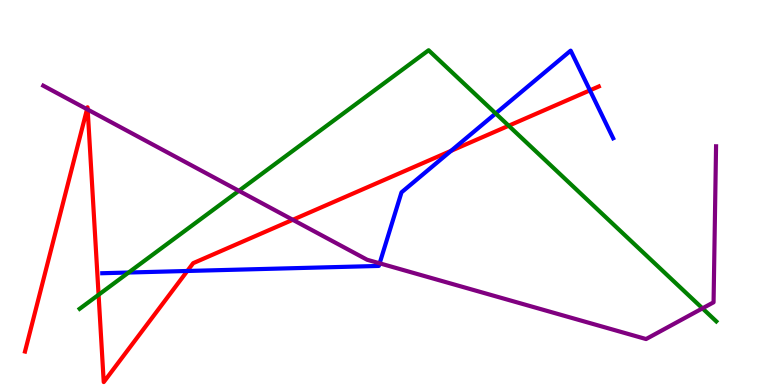[{'lines': ['blue', 'red'], 'intersections': [{'x': 2.42, 'y': 2.96}, {'x': 5.82, 'y': 6.08}, {'x': 7.61, 'y': 7.65}]}, {'lines': ['green', 'red'], 'intersections': [{'x': 1.27, 'y': 2.34}, {'x': 6.56, 'y': 6.73}]}, {'lines': ['purple', 'red'], 'intersections': [{'x': 1.12, 'y': 7.16}, {'x': 1.13, 'y': 7.15}, {'x': 3.78, 'y': 4.29}]}, {'lines': ['blue', 'green'], 'intersections': [{'x': 1.66, 'y': 2.92}, {'x': 6.4, 'y': 7.05}]}, {'lines': ['blue', 'purple'], 'intersections': [{'x': 4.9, 'y': 3.16}]}, {'lines': ['green', 'purple'], 'intersections': [{'x': 3.08, 'y': 5.04}, {'x': 9.06, 'y': 1.99}]}]